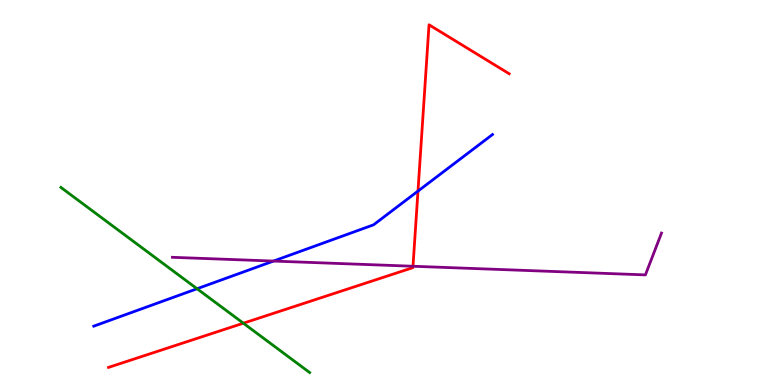[{'lines': ['blue', 'red'], 'intersections': [{'x': 5.39, 'y': 5.04}]}, {'lines': ['green', 'red'], 'intersections': [{'x': 3.14, 'y': 1.61}]}, {'lines': ['purple', 'red'], 'intersections': [{'x': 5.33, 'y': 3.08}]}, {'lines': ['blue', 'green'], 'intersections': [{'x': 2.54, 'y': 2.5}]}, {'lines': ['blue', 'purple'], 'intersections': [{'x': 3.53, 'y': 3.22}]}, {'lines': ['green', 'purple'], 'intersections': []}]